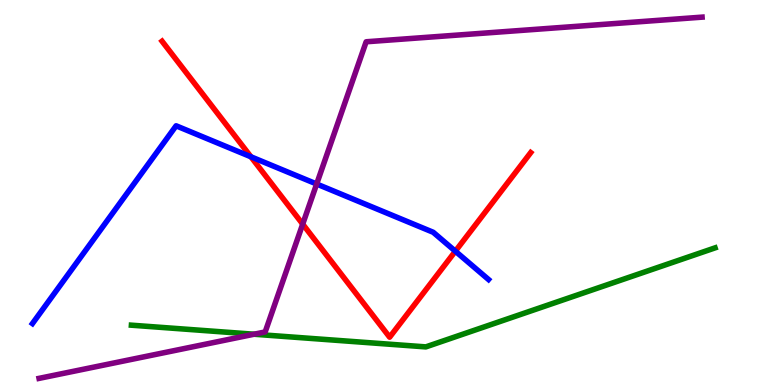[{'lines': ['blue', 'red'], 'intersections': [{'x': 3.24, 'y': 5.93}, {'x': 5.88, 'y': 3.48}]}, {'lines': ['green', 'red'], 'intersections': []}, {'lines': ['purple', 'red'], 'intersections': [{'x': 3.91, 'y': 4.18}]}, {'lines': ['blue', 'green'], 'intersections': []}, {'lines': ['blue', 'purple'], 'intersections': [{'x': 4.09, 'y': 5.22}]}, {'lines': ['green', 'purple'], 'intersections': [{'x': 3.28, 'y': 1.32}]}]